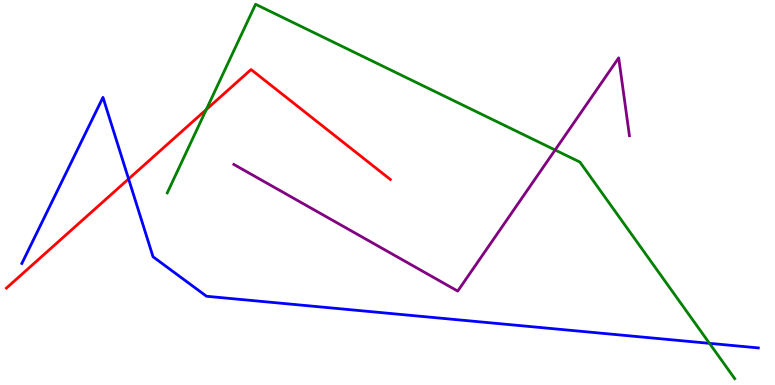[{'lines': ['blue', 'red'], 'intersections': [{'x': 1.66, 'y': 5.35}]}, {'lines': ['green', 'red'], 'intersections': [{'x': 2.66, 'y': 7.15}]}, {'lines': ['purple', 'red'], 'intersections': []}, {'lines': ['blue', 'green'], 'intersections': [{'x': 9.15, 'y': 1.08}]}, {'lines': ['blue', 'purple'], 'intersections': []}, {'lines': ['green', 'purple'], 'intersections': [{'x': 7.16, 'y': 6.1}]}]